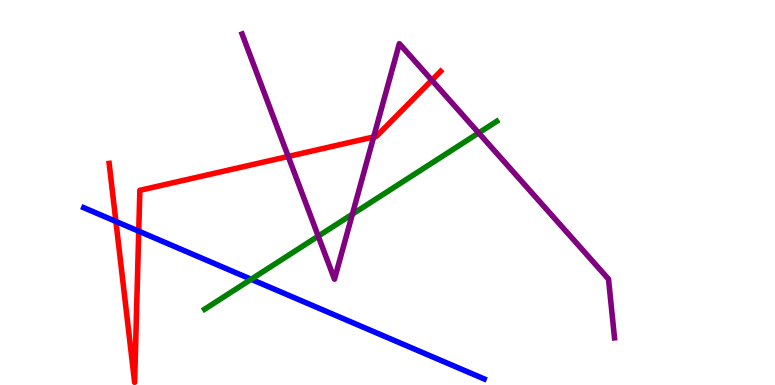[{'lines': ['blue', 'red'], 'intersections': [{'x': 1.5, 'y': 4.25}, {'x': 1.79, 'y': 3.99}]}, {'lines': ['green', 'red'], 'intersections': []}, {'lines': ['purple', 'red'], 'intersections': [{'x': 3.72, 'y': 5.94}, {'x': 4.82, 'y': 6.44}, {'x': 5.57, 'y': 7.92}]}, {'lines': ['blue', 'green'], 'intersections': [{'x': 3.24, 'y': 2.75}]}, {'lines': ['blue', 'purple'], 'intersections': []}, {'lines': ['green', 'purple'], 'intersections': [{'x': 4.11, 'y': 3.87}, {'x': 4.55, 'y': 4.44}, {'x': 6.18, 'y': 6.55}]}]